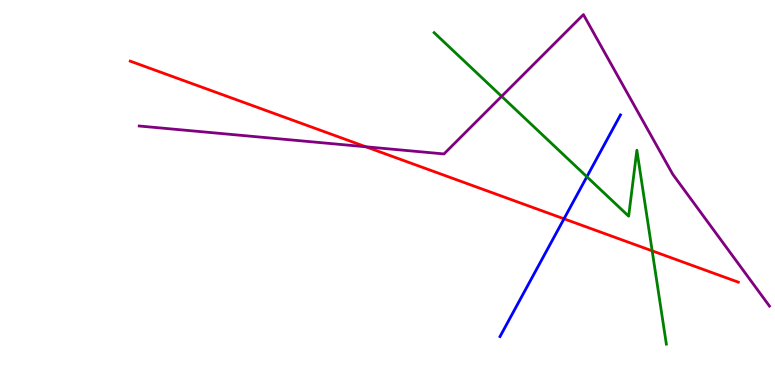[{'lines': ['blue', 'red'], 'intersections': [{'x': 7.28, 'y': 4.32}]}, {'lines': ['green', 'red'], 'intersections': [{'x': 8.42, 'y': 3.48}]}, {'lines': ['purple', 'red'], 'intersections': [{'x': 4.72, 'y': 6.19}]}, {'lines': ['blue', 'green'], 'intersections': [{'x': 7.57, 'y': 5.41}]}, {'lines': ['blue', 'purple'], 'intersections': []}, {'lines': ['green', 'purple'], 'intersections': [{'x': 6.47, 'y': 7.5}]}]